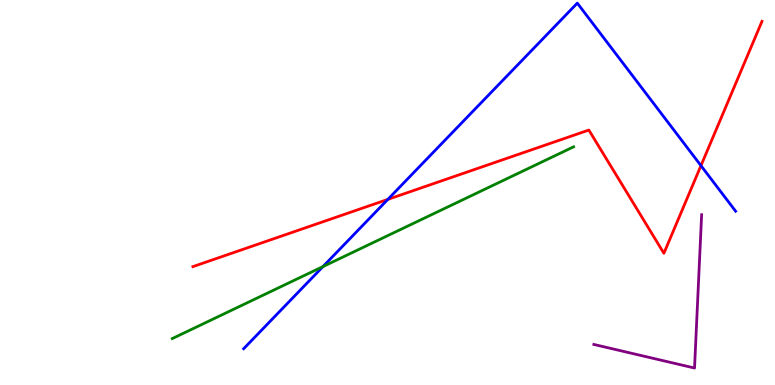[{'lines': ['blue', 'red'], 'intersections': [{'x': 5.0, 'y': 4.82}, {'x': 9.04, 'y': 5.7}]}, {'lines': ['green', 'red'], 'intersections': []}, {'lines': ['purple', 'red'], 'intersections': []}, {'lines': ['blue', 'green'], 'intersections': [{'x': 4.17, 'y': 3.08}]}, {'lines': ['blue', 'purple'], 'intersections': []}, {'lines': ['green', 'purple'], 'intersections': []}]